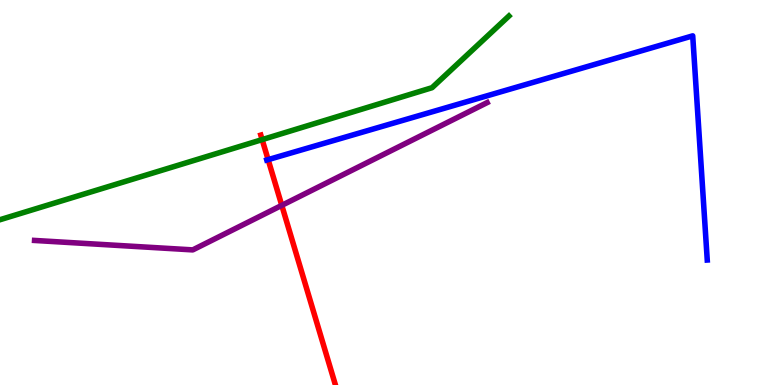[{'lines': ['blue', 'red'], 'intersections': [{'x': 3.46, 'y': 5.85}]}, {'lines': ['green', 'red'], 'intersections': [{'x': 3.38, 'y': 6.37}]}, {'lines': ['purple', 'red'], 'intersections': [{'x': 3.64, 'y': 4.67}]}, {'lines': ['blue', 'green'], 'intersections': []}, {'lines': ['blue', 'purple'], 'intersections': []}, {'lines': ['green', 'purple'], 'intersections': []}]